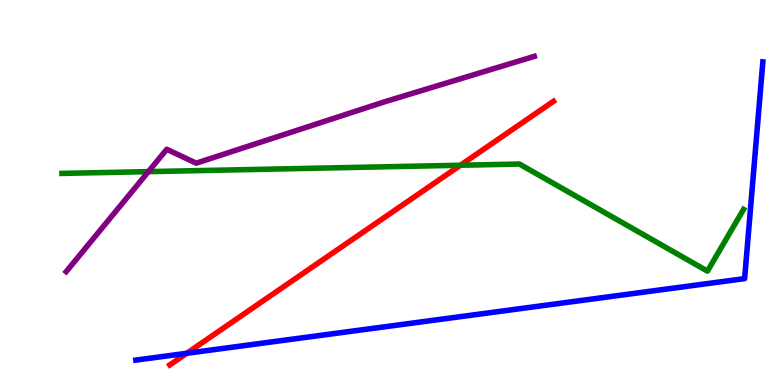[{'lines': ['blue', 'red'], 'intersections': [{'x': 2.41, 'y': 0.824}]}, {'lines': ['green', 'red'], 'intersections': [{'x': 5.94, 'y': 5.71}]}, {'lines': ['purple', 'red'], 'intersections': []}, {'lines': ['blue', 'green'], 'intersections': []}, {'lines': ['blue', 'purple'], 'intersections': []}, {'lines': ['green', 'purple'], 'intersections': [{'x': 1.91, 'y': 5.54}]}]